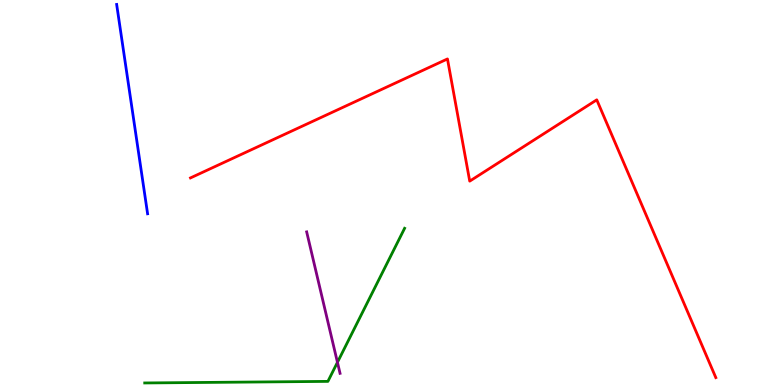[{'lines': ['blue', 'red'], 'intersections': []}, {'lines': ['green', 'red'], 'intersections': []}, {'lines': ['purple', 'red'], 'intersections': []}, {'lines': ['blue', 'green'], 'intersections': []}, {'lines': ['blue', 'purple'], 'intersections': []}, {'lines': ['green', 'purple'], 'intersections': [{'x': 4.35, 'y': 0.589}]}]